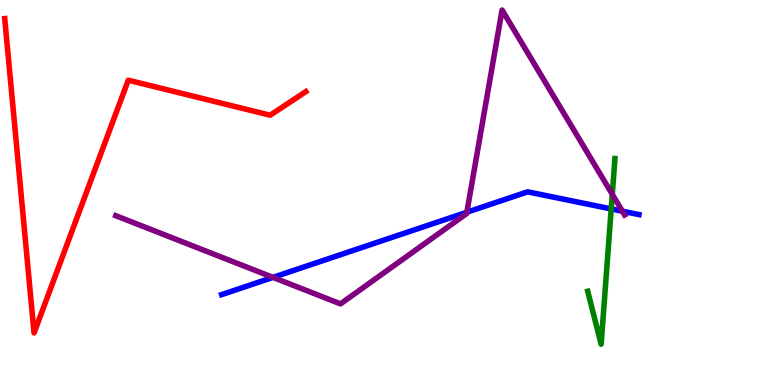[{'lines': ['blue', 'red'], 'intersections': []}, {'lines': ['green', 'red'], 'intersections': []}, {'lines': ['purple', 'red'], 'intersections': []}, {'lines': ['blue', 'green'], 'intersections': [{'x': 7.89, 'y': 4.57}]}, {'lines': ['blue', 'purple'], 'intersections': [{'x': 3.52, 'y': 2.8}, {'x': 6.02, 'y': 4.49}, {'x': 8.03, 'y': 4.51}]}, {'lines': ['green', 'purple'], 'intersections': [{'x': 7.9, 'y': 4.95}]}]